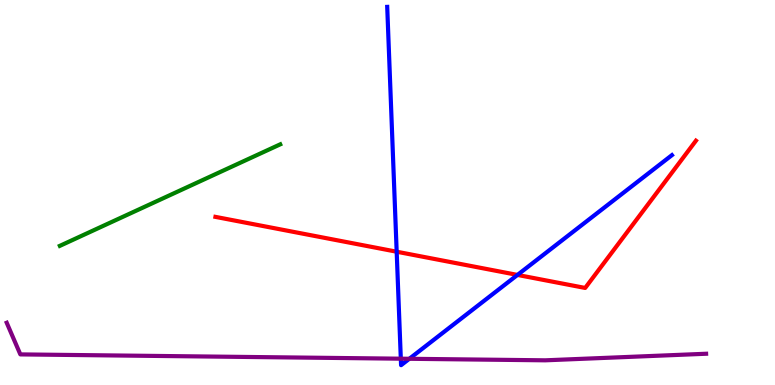[{'lines': ['blue', 'red'], 'intersections': [{'x': 5.12, 'y': 3.46}, {'x': 6.68, 'y': 2.86}]}, {'lines': ['green', 'red'], 'intersections': []}, {'lines': ['purple', 'red'], 'intersections': []}, {'lines': ['blue', 'green'], 'intersections': []}, {'lines': ['blue', 'purple'], 'intersections': [{'x': 5.17, 'y': 0.683}, {'x': 5.28, 'y': 0.681}]}, {'lines': ['green', 'purple'], 'intersections': []}]